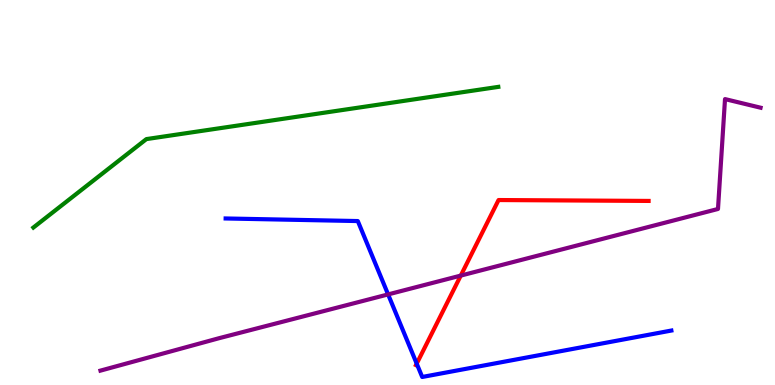[{'lines': ['blue', 'red'], 'intersections': [{'x': 5.38, 'y': 0.555}]}, {'lines': ['green', 'red'], 'intersections': []}, {'lines': ['purple', 'red'], 'intersections': [{'x': 5.95, 'y': 2.84}]}, {'lines': ['blue', 'green'], 'intersections': []}, {'lines': ['blue', 'purple'], 'intersections': [{'x': 5.01, 'y': 2.35}]}, {'lines': ['green', 'purple'], 'intersections': []}]